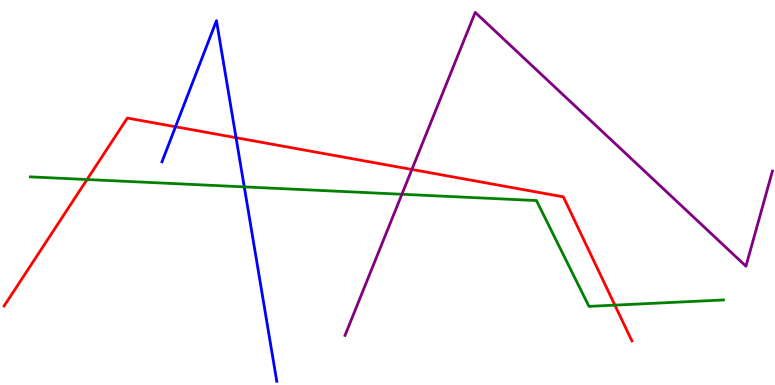[{'lines': ['blue', 'red'], 'intersections': [{'x': 2.26, 'y': 6.71}, {'x': 3.05, 'y': 6.42}]}, {'lines': ['green', 'red'], 'intersections': [{'x': 1.12, 'y': 5.34}, {'x': 7.93, 'y': 2.07}]}, {'lines': ['purple', 'red'], 'intersections': [{'x': 5.31, 'y': 5.6}]}, {'lines': ['blue', 'green'], 'intersections': [{'x': 3.15, 'y': 5.15}]}, {'lines': ['blue', 'purple'], 'intersections': []}, {'lines': ['green', 'purple'], 'intersections': [{'x': 5.19, 'y': 4.95}]}]